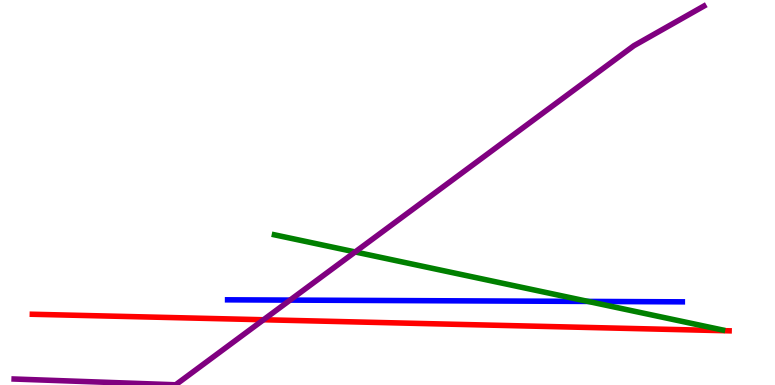[{'lines': ['blue', 'red'], 'intersections': []}, {'lines': ['green', 'red'], 'intersections': []}, {'lines': ['purple', 'red'], 'intersections': [{'x': 3.4, 'y': 1.69}]}, {'lines': ['blue', 'green'], 'intersections': [{'x': 7.59, 'y': 2.17}]}, {'lines': ['blue', 'purple'], 'intersections': [{'x': 3.74, 'y': 2.21}]}, {'lines': ['green', 'purple'], 'intersections': [{'x': 4.58, 'y': 3.46}]}]